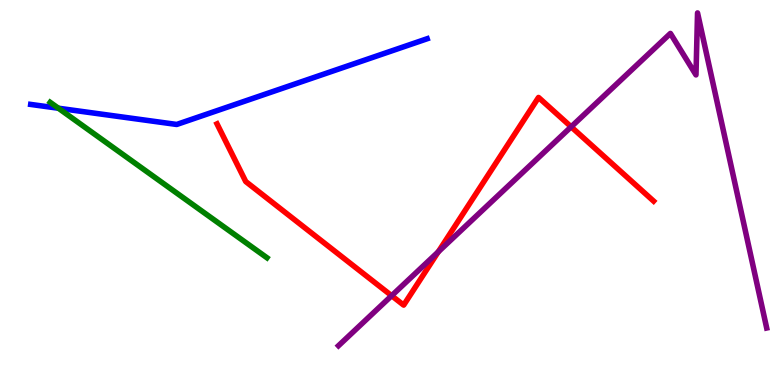[{'lines': ['blue', 'red'], 'intersections': []}, {'lines': ['green', 'red'], 'intersections': []}, {'lines': ['purple', 'red'], 'intersections': [{'x': 5.05, 'y': 2.32}, {'x': 5.65, 'y': 3.46}, {'x': 7.37, 'y': 6.71}]}, {'lines': ['blue', 'green'], 'intersections': [{'x': 0.753, 'y': 7.19}]}, {'lines': ['blue', 'purple'], 'intersections': []}, {'lines': ['green', 'purple'], 'intersections': []}]